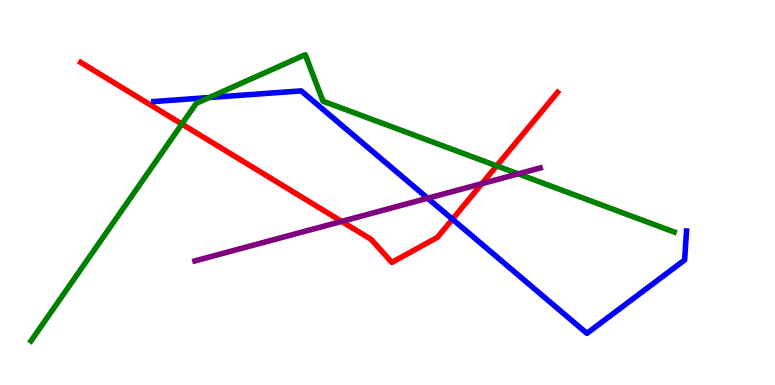[{'lines': ['blue', 'red'], 'intersections': [{'x': 5.84, 'y': 4.31}]}, {'lines': ['green', 'red'], 'intersections': [{'x': 2.35, 'y': 6.78}, {'x': 6.41, 'y': 5.69}]}, {'lines': ['purple', 'red'], 'intersections': [{'x': 4.41, 'y': 4.25}, {'x': 6.22, 'y': 5.23}]}, {'lines': ['blue', 'green'], 'intersections': [{'x': 2.7, 'y': 7.47}]}, {'lines': ['blue', 'purple'], 'intersections': [{'x': 5.52, 'y': 4.85}]}, {'lines': ['green', 'purple'], 'intersections': [{'x': 6.69, 'y': 5.48}]}]